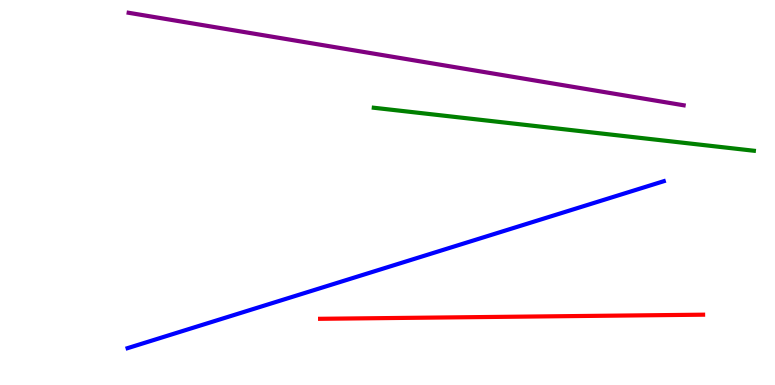[{'lines': ['blue', 'red'], 'intersections': []}, {'lines': ['green', 'red'], 'intersections': []}, {'lines': ['purple', 'red'], 'intersections': []}, {'lines': ['blue', 'green'], 'intersections': []}, {'lines': ['blue', 'purple'], 'intersections': []}, {'lines': ['green', 'purple'], 'intersections': []}]